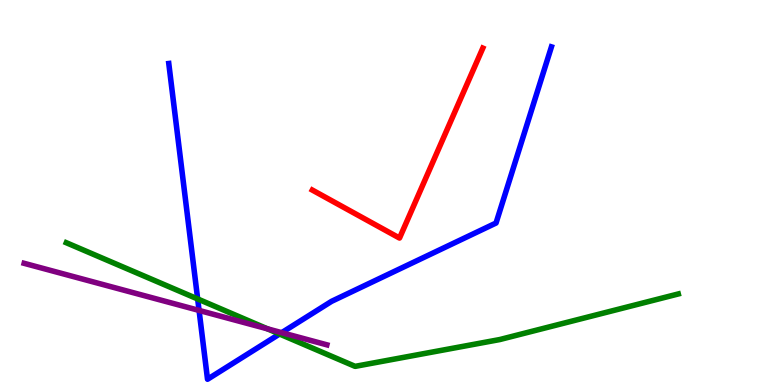[{'lines': ['blue', 'red'], 'intersections': []}, {'lines': ['green', 'red'], 'intersections': []}, {'lines': ['purple', 'red'], 'intersections': []}, {'lines': ['blue', 'green'], 'intersections': [{'x': 2.55, 'y': 2.23}, {'x': 3.61, 'y': 1.32}]}, {'lines': ['blue', 'purple'], 'intersections': [{'x': 2.57, 'y': 1.94}, {'x': 3.63, 'y': 1.36}]}, {'lines': ['green', 'purple'], 'intersections': [{'x': 3.45, 'y': 1.46}]}]